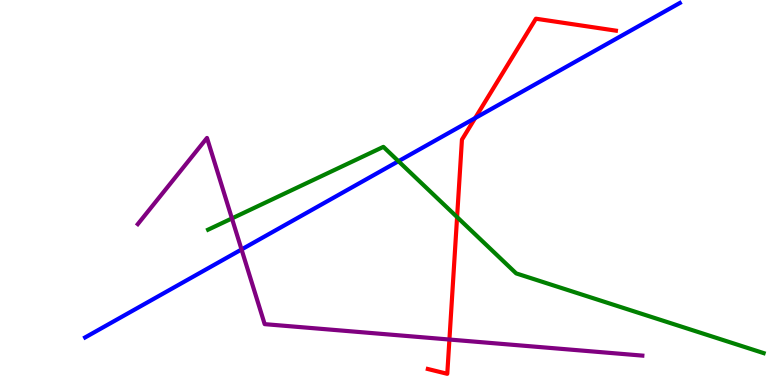[{'lines': ['blue', 'red'], 'intersections': [{'x': 6.13, 'y': 6.93}]}, {'lines': ['green', 'red'], 'intersections': [{'x': 5.9, 'y': 4.36}]}, {'lines': ['purple', 'red'], 'intersections': [{'x': 5.8, 'y': 1.18}]}, {'lines': ['blue', 'green'], 'intersections': [{'x': 5.14, 'y': 5.81}]}, {'lines': ['blue', 'purple'], 'intersections': [{'x': 3.12, 'y': 3.52}]}, {'lines': ['green', 'purple'], 'intersections': [{'x': 2.99, 'y': 4.33}]}]